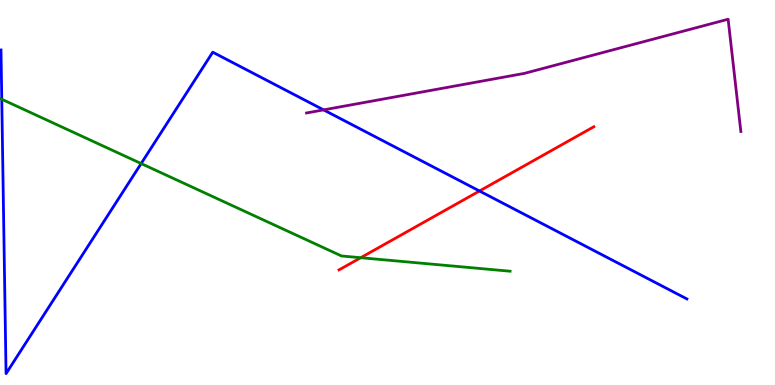[{'lines': ['blue', 'red'], 'intersections': [{'x': 6.19, 'y': 5.04}]}, {'lines': ['green', 'red'], 'intersections': [{'x': 4.65, 'y': 3.31}]}, {'lines': ['purple', 'red'], 'intersections': []}, {'lines': ['blue', 'green'], 'intersections': [{'x': 0.0227, 'y': 7.42}, {'x': 1.82, 'y': 5.75}]}, {'lines': ['blue', 'purple'], 'intersections': [{'x': 4.18, 'y': 7.15}]}, {'lines': ['green', 'purple'], 'intersections': []}]